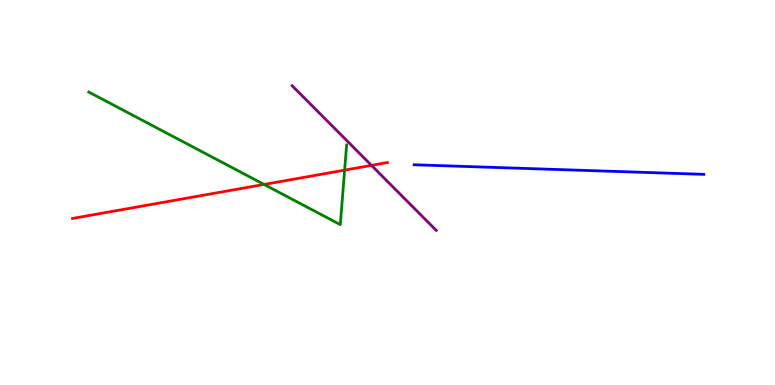[{'lines': ['blue', 'red'], 'intersections': []}, {'lines': ['green', 'red'], 'intersections': [{'x': 3.41, 'y': 5.21}, {'x': 4.45, 'y': 5.58}]}, {'lines': ['purple', 'red'], 'intersections': [{'x': 4.79, 'y': 5.7}]}, {'lines': ['blue', 'green'], 'intersections': []}, {'lines': ['blue', 'purple'], 'intersections': []}, {'lines': ['green', 'purple'], 'intersections': []}]